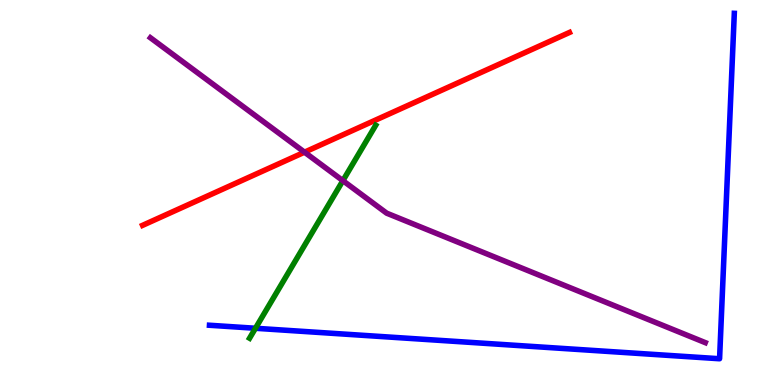[{'lines': ['blue', 'red'], 'intersections': []}, {'lines': ['green', 'red'], 'intersections': []}, {'lines': ['purple', 'red'], 'intersections': [{'x': 3.93, 'y': 6.05}]}, {'lines': ['blue', 'green'], 'intersections': [{'x': 3.3, 'y': 1.47}]}, {'lines': ['blue', 'purple'], 'intersections': []}, {'lines': ['green', 'purple'], 'intersections': [{'x': 4.42, 'y': 5.31}]}]